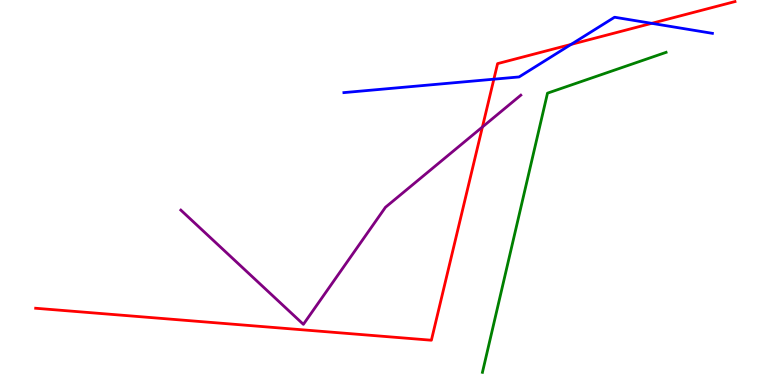[{'lines': ['blue', 'red'], 'intersections': [{'x': 6.37, 'y': 7.94}, {'x': 7.37, 'y': 8.85}, {'x': 8.41, 'y': 9.39}]}, {'lines': ['green', 'red'], 'intersections': []}, {'lines': ['purple', 'red'], 'intersections': [{'x': 6.22, 'y': 6.7}]}, {'lines': ['blue', 'green'], 'intersections': []}, {'lines': ['blue', 'purple'], 'intersections': []}, {'lines': ['green', 'purple'], 'intersections': []}]